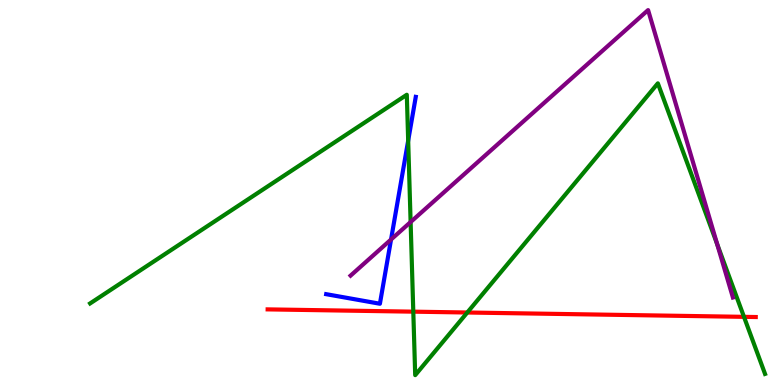[{'lines': ['blue', 'red'], 'intersections': []}, {'lines': ['green', 'red'], 'intersections': [{'x': 5.33, 'y': 1.9}, {'x': 6.03, 'y': 1.88}, {'x': 9.6, 'y': 1.77}]}, {'lines': ['purple', 'red'], 'intersections': []}, {'lines': ['blue', 'green'], 'intersections': [{'x': 5.27, 'y': 6.35}]}, {'lines': ['blue', 'purple'], 'intersections': [{'x': 5.05, 'y': 3.78}]}, {'lines': ['green', 'purple'], 'intersections': [{'x': 5.3, 'y': 4.23}, {'x': 9.25, 'y': 3.66}]}]